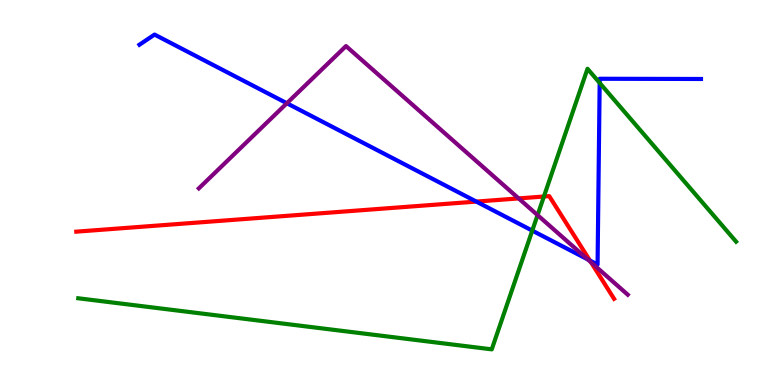[{'lines': ['blue', 'red'], 'intersections': [{'x': 6.15, 'y': 4.76}, {'x': 7.61, 'y': 3.23}]}, {'lines': ['green', 'red'], 'intersections': [{'x': 7.02, 'y': 4.9}]}, {'lines': ['purple', 'red'], 'intersections': [{'x': 6.69, 'y': 4.85}, {'x': 7.63, 'y': 3.19}]}, {'lines': ['blue', 'green'], 'intersections': [{'x': 6.87, 'y': 4.01}, {'x': 7.74, 'y': 7.85}]}, {'lines': ['blue', 'purple'], 'intersections': [{'x': 3.7, 'y': 7.32}, {'x': 7.58, 'y': 3.26}]}, {'lines': ['green', 'purple'], 'intersections': [{'x': 6.94, 'y': 4.41}]}]